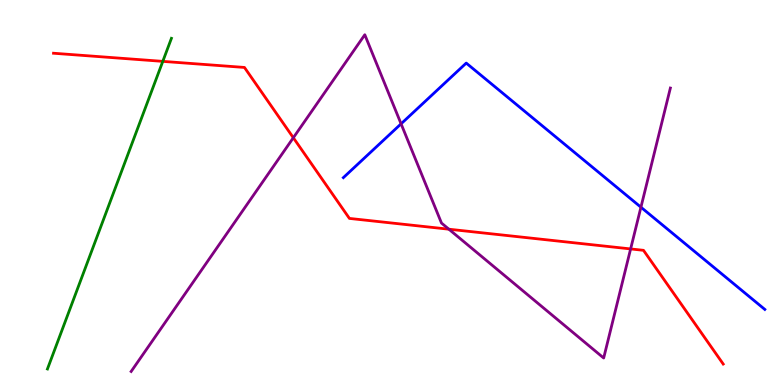[{'lines': ['blue', 'red'], 'intersections': []}, {'lines': ['green', 'red'], 'intersections': [{'x': 2.1, 'y': 8.41}]}, {'lines': ['purple', 'red'], 'intersections': [{'x': 3.78, 'y': 6.42}, {'x': 5.79, 'y': 4.05}, {'x': 8.14, 'y': 3.53}]}, {'lines': ['blue', 'green'], 'intersections': []}, {'lines': ['blue', 'purple'], 'intersections': [{'x': 5.18, 'y': 6.78}, {'x': 8.27, 'y': 4.62}]}, {'lines': ['green', 'purple'], 'intersections': []}]